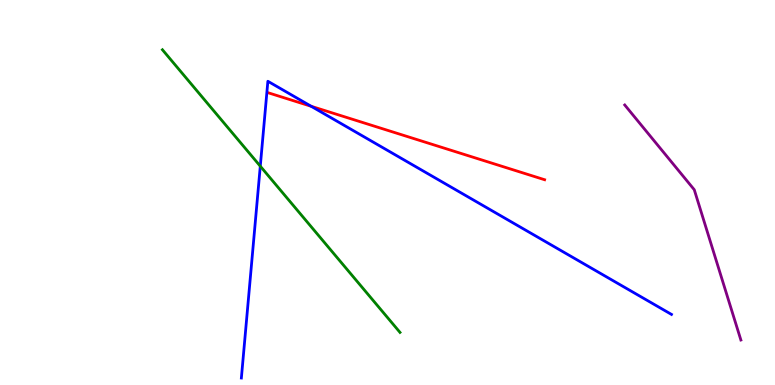[{'lines': ['blue', 'red'], 'intersections': [{'x': 4.02, 'y': 7.24}]}, {'lines': ['green', 'red'], 'intersections': []}, {'lines': ['purple', 'red'], 'intersections': []}, {'lines': ['blue', 'green'], 'intersections': [{'x': 3.36, 'y': 5.68}]}, {'lines': ['blue', 'purple'], 'intersections': []}, {'lines': ['green', 'purple'], 'intersections': []}]